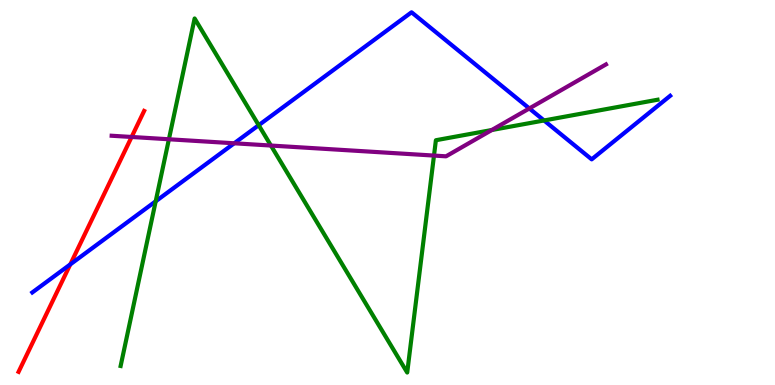[{'lines': ['blue', 'red'], 'intersections': [{'x': 0.907, 'y': 3.13}]}, {'lines': ['green', 'red'], 'intersections': []}, {'lines': ['purple', 'red'], 'intersections': [{'x': 1.7, 'y': 6.44}]}, {'lines': ['blue', 'green'], 'intersections': [{'x': 2.01, 'y': 4.77}, {'x': 3.34, 'y': 6.75}, {'x': 7.02, 'y': 6.87}]}, {'lines': ['blue', 'purple'], 'intersections': [{'x': 3.02, 'y': 6.28}, {'x': 6.83, 'y': 7.18}]}, {'lines': ['green', 'purple'], 'intersections': [{'x': 2.18, 'y': 6.38}, {'x': 3.5, 'y': 6.22}, {'x': 5.6, 'y': 5.96}, {'x': 6.35, 'y': 6.62}]}]